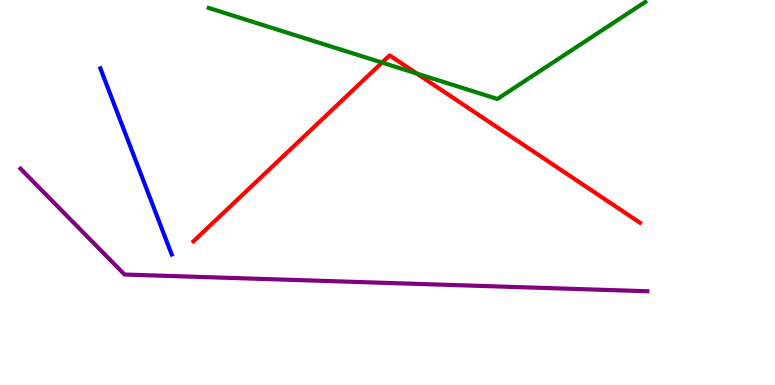[{'lines': ['blue', 'red'], 'intersections': []}, {'lines': ['green', 'red'], 'intersections': [{'x': 4.93, 'y': 8.37}, {'x': 5.38, 'y': 8.09}]}, {'lines': ['purple', 'red'], 'intersections': []}, {'lines': ['blue', 'green'], 'intersections': []}, {'lines': ['blue', 'purple'], 'intersections': []}, {'lines': ['green', 'purple'], 'intersections': []}]